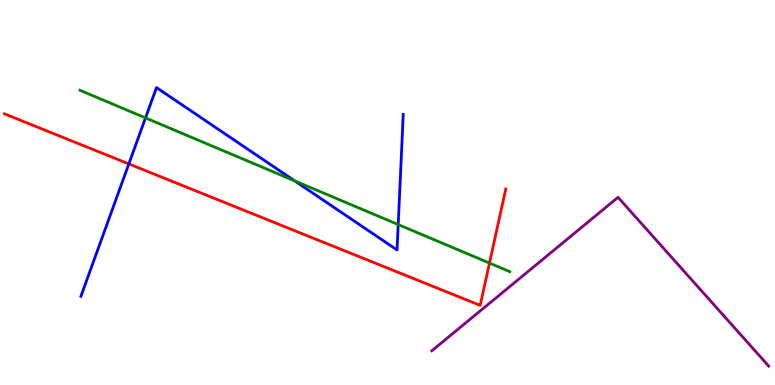[{'lines': ['blue', 'red'], 'intersections': [{'x': 1.66, 'y': 5.74}]}, {'lines': ['green', 'red'], 'intersections': [{'x': 6.32, 'y': 3.17}]}, {'lines': ['purple', 'red'], 'intersections': []}, {'lines': ['blue', 'green'], 'intersections': [{'x': 1.88, 'y': 6.94}, {'x': 3.8, 'y': 5.3}, {'x': 5.14, 'y': 4.17}]}, {'lines': ['blue', 'purple'], 'intersections': []}, {'lines': ['green', 'purple'], 'intersections': []}]